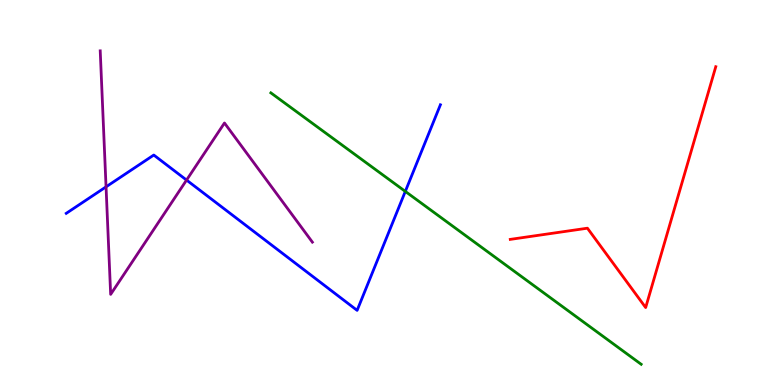[{'lines': ['blue', 'red'], 'intersections': []}, {'lines': ['green', 'red'], 'intersections': []}, {'lines': ['purple', 'red'], 'intersections': []}, {'lines': ['blue', 'green'], 'intersections': [{'x': 5.23, 'y': 5.03}]}, {'lines': ['blue', 'purple'], 'intersections': [{'x': 1.37, 'y': 5.15}, {'x': 2.41, 'y': 5.32}]}, {'lines': ['green', 'purple'], 'intersections': []}]